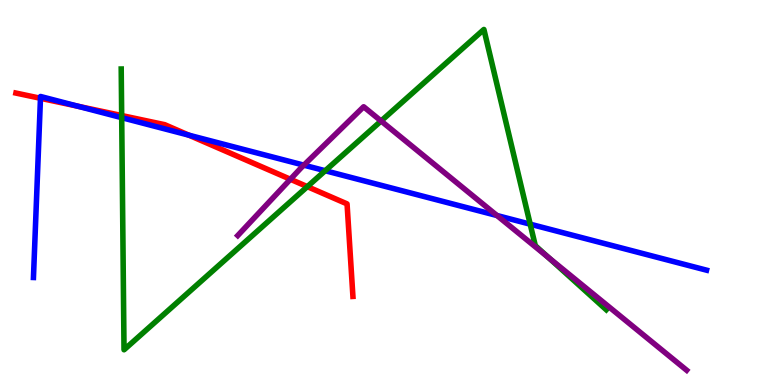[{'lines': ['blue', 'red'], 'intersections': [{'x': 0.522, 'y': 7.45}, {'x': 1.01, 'y': 7.24}, {'x': 2.44, 'y': 6.49}]}, {'lines': ['green', 'red'], 'intersections': [{'x': 1.57, 'y': 7.0}, {'x': 3.97, 'y': 5.15}]}, {'lines': ['purple', 'red'], 'intersections': [{'x': 3.75, 'y': 5.34}]}, {'lines': ['blue', 'green'], 'intersections': [{'x': 1.57, 'y': 6.94}, {'x': 4.2, 'y': 5.57}, {'x': 6.84, 'y': 4.18}]}, {'lines': ['blue', 'purple'], 'intersections': [{'x': 3.92, 'y': 5.71}, {'x': 6.41, 'y': 4.4}]}, {'lines': ['green', 'purple'], 'intersections': [{'x': 4.92, 'y': 6.86}, {'x': 7.07, 'y': 3.32}]}]